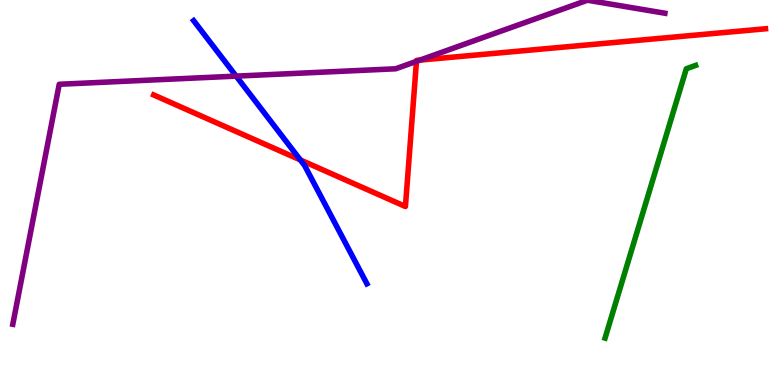[{'lines': ['blue', 'red'], 'intersections': [{'x': 3.88, 'y': 5.85}]}, {'lines': ['green', 'red'], 'intersections': []}, {'lines': ['purple', 'red'], 'intersections': [{'x': 5.37, 'y': 8.41}, {'x': 5.42, 'y': 8.44}]}, {'lines': ['blue', 'green'], 'intersections': []}, {'lines': ['blue', 'purple'], 'intersections': [{'x': 3.05, 'y': 8.02}]}, {'lines': ['green', 'purple'], 'intersections': []}]